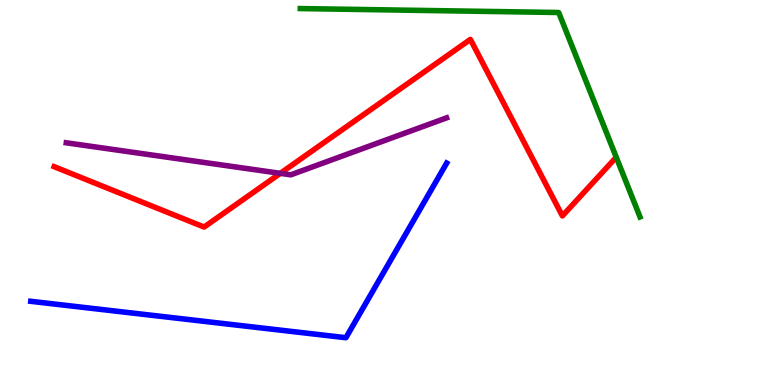[{'lines': ['blue', 'red'], 'intersections': []}, {'lines': ['green', 'red'], 'intersections': []}, {'lines': ['purple', 'red'], 'intersections': [{'x': 3.62, 'y': 5.5}]}, {'lines': ['blue', 'green'], 'intersections': []}, {'lines': ['blue', 'purple'], 'intersections': []}, {'lines': ['green', 'purple'], 'intersections': []}]